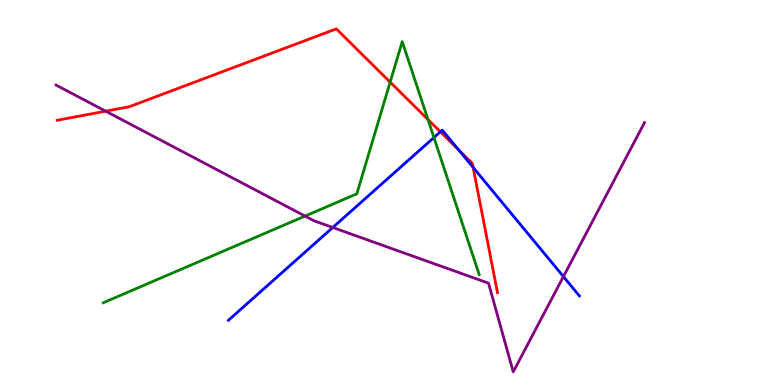[{'lines': ['blue', 'red'], 'intersections': [{'x': 5.68, 'y': 6.58}, {'x': 5.92, 'y': 6.11}, {'x': 6.1, 'y': 5.65}]}, {'lines': ['green', 'red'], 'intersections': [{'x': 5.03, 'y': 7.87}, {'x': 5.52, 'y': 6.9}]}, {'lines': ['purple', 'red'], 'intersections': [{'x': 1.36, 'y': 7.11}]}, {'lines': ['blue', 'green'], 'intersections': [{'x': 5.6, 'y': 6.43}]}, {'lines': ['blue', 'purple'], 'intersections': [{'x': 4.29, 'y': 4.09}, {'x': 7.27, 'y': 2.82}]}, {'lines': ['green', 'purple'], 'intersections': [{'x': 3.94, 'y': 4.39}]}]